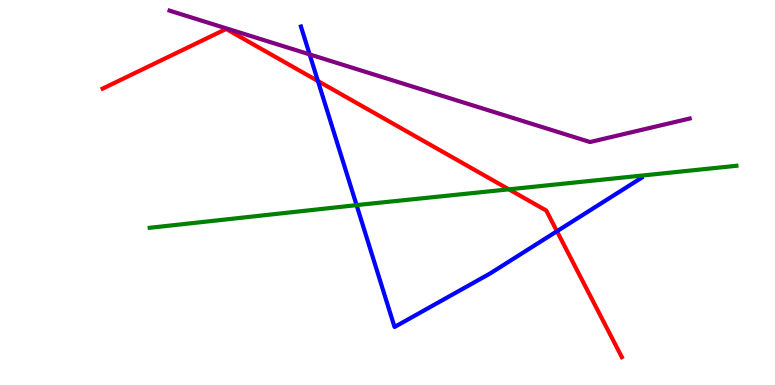[{'lines': ['blue', 'red'], 'intersections': [{'x': 4.1, 'y': 7.9}, {'x': 7.19, 'y': 3.99}]}, {'lines': ['green', 'red'], 'intersections': [{'x': 6.57, 'y': 5.08}]}, {'lines': ['purple', 'red'], 'intersections': []}, {'lines': ['blue', 'green'], 'intersections': [{'x': 4.6, 'y': 4.67}]}, {'lines': ['blue', 'purple'], 'intersections': [{'x': 4.0, 'y': 8.59}]}, {'lines': ['green', 'purple'], 'intersections': []}]